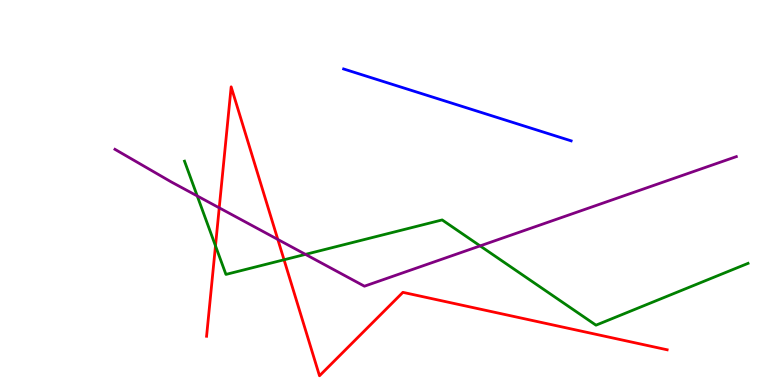[{'lines': ['blue', 'red'], 'intersections': []}, {'lines': ['green', 'red'], 'intersections': [{'x': 2.78, 'y': 3.61}, {'x': 3.66, 'y': 3.25}]}, {'lines': ['purple', 'red'], 'intersections': [{'x': 2.83, 'y': 4.6}, {'x': 3.58, 'y': 3.78}]}, {'lines': ['blue', 'green'], 'intersections': []}, {'lines': ['blue', 'purple'], 'intersections': []}, {'lines': ['green', 'purple'], 'intersections': [{'x': 2.55, 'y': 4.91}, {'x': 3.94, 'y': 3.39}, {'x': 6.19, 'y': 3.61}]}]